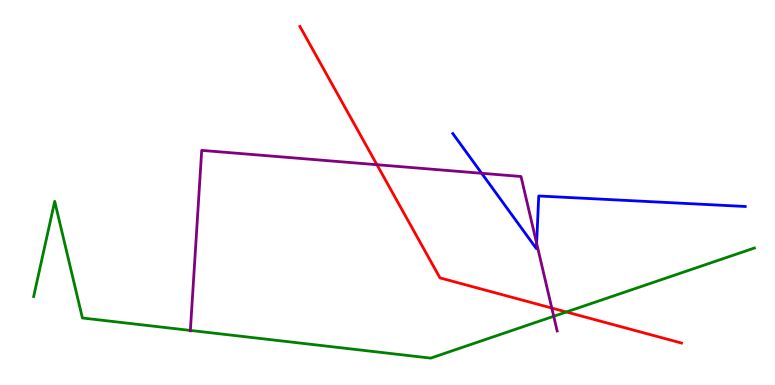[{'lines': ['blue', 'red'], 'intersections': []}, {'lines': ['green', 'red'], 'intersections': [{'x': 7.31, 'y': 1.9}]}, {'lines': ['purple', 'red'], 'intersections': [{'x': 4.86, 'y': 5.72}, {'x': 7.12, 'y': 2.0}]}, {'lines': ['blue', 'green'], 'intersections': []}, {'lines': ['blue', 'purple'], 'intersections': [{'x': 6.22, 'y': 5.5}, {'x': 6.92, 'y': 3.68}]}, {'lines': ['green', 'purple'], 'intersections': [{'x': 2.46, 'y': 1.42}, {'x': 7.14, 'y': 1.78}]}]